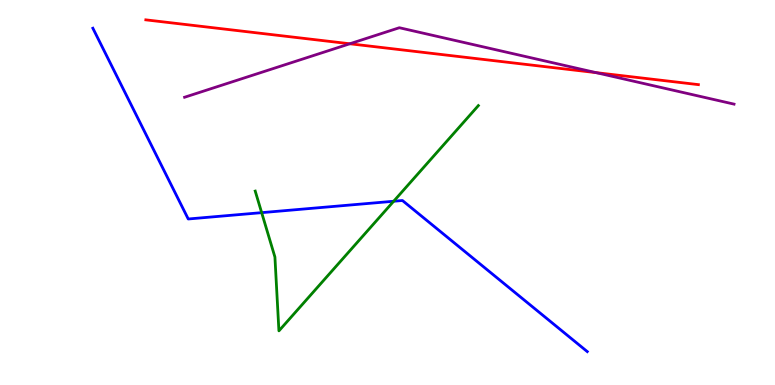[{'lines': ['blue', 'red'], 'intersections': []}, {'lines': ['green', 'red'], 'intersections': []}, {'lines': ['purple', 'red'], 'intersections': [{'x': 4.51, 'y': 8.86}, {'x': 7.69, 'y': 8.11}]}, {'lines': ['blue', 'green'], 'intersections': [{'x': 3.38, 'y': 4.48}, {'x': 5.08, 'y': 4.77}]}, {'lines': ['blue', 'purple'], 'intersections': []}, {'lines': ['green', 'purple'], 'intersections': []}]